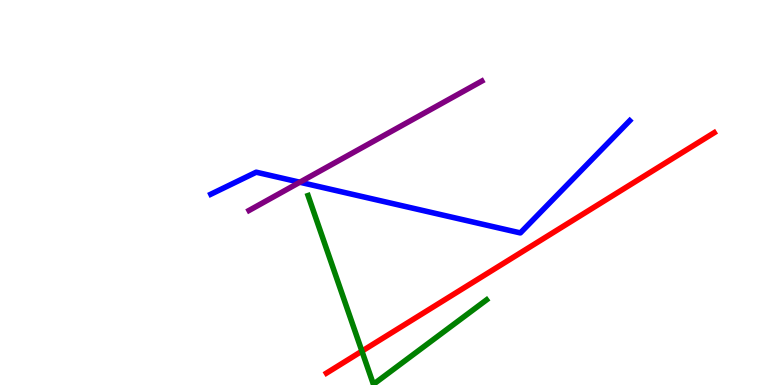[{'lines': ['blue', 'red'], 'intersections': []}, {'lines': ['green', 'red'], 'intersections': [{'x': 4.67, 'y': 0.88}]}, {'lines': ['purple', 'red'], 'intersections': []}, {'lines': ['blue', 'green'], 'intersections': []}, {'lines': ['blue', 'purple'], 'intersections': [{'x': 3.87, 'y': 5.27}]}, {'lines': ['green', 'purple'], 'intersections': []}]